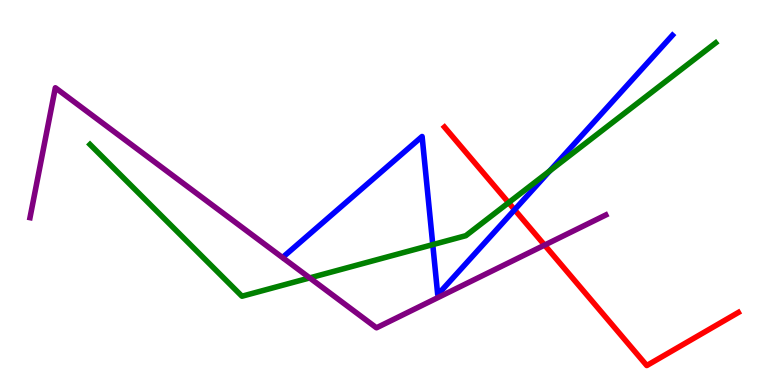[{'lines': ['blue', 'red'], 'intersections': [{'x': 6.64, 'y': 4.55}]}, {'lines': ['green', 'red'], 'intersections': [{'x': 6.56, 'y': 4.74}]}, {'lines': ['purple', 'red'], 'intersections': [{'x': 7.03, 'y': 3.63}]}, {'lines': ['blue', 'green'], 'intersections': [{'x': 5.58, 'y': 3.65}, {'x': 7.09, 'y': 5.56}]}, {'lines': ['blue', 'purple'], 'intersections': []}, {'lines': ['green', 'purple'], 'intersections': [{'x': 4.0, 'y': 2.78}]}]